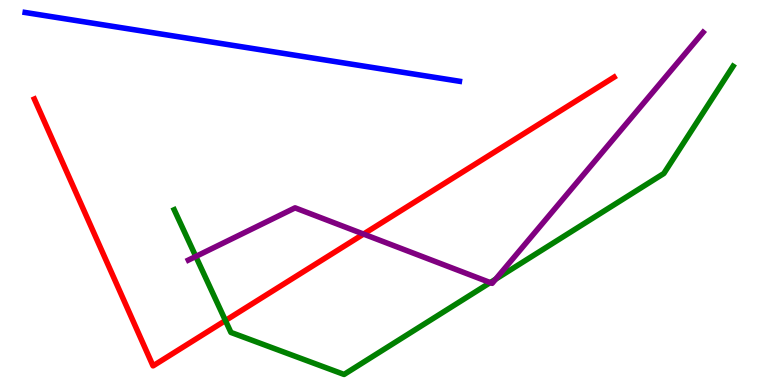[{'lines': ['blue', 'red'], 'intersections': []}, {'lines': ['green', 'red'], 'intersections': [{'x': 2.91, 'y': 1.67}]}, {'lines': ['purple', 'red'], 'intersections': [{'x': 4.69, 'y': 3.92}]}, {'lines': ['blue', 'green'], 'intersections': []}, {'lines': ['blue', 'purple'], 'intersections': []}, {'lines': ['green', 'purple'], 'intersections': [{'x': 2.53, 'y': 3.34}, {'x': 6.33, 'y': 2.66}, {'x': 6.4, 'y': 2.75}]}]